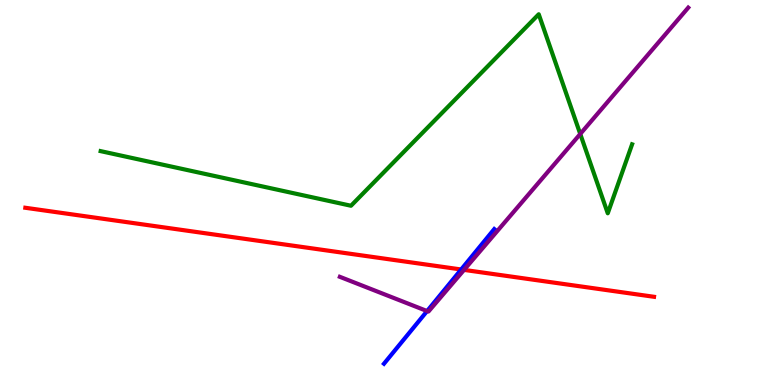[{'lines': ['blue', 'red'], 'intersections': [{'x': 5.95, 'y': 3.0}]}, {'lines': ['green', 'red'], 'intersections': []}, {'lines': ['purple', 'red'], 'intersections': [{'x': 5.99, 'y': 2.99}]}, {'lines': ['blue', 'green'], 'intersections': []}, {'lines': ['blue', 'purple'], 'intersections': [{'x': 5.51, 'y': 1.92}]}, {'lines': ['green', 'purple'], 'intersections': [{'x': 7.49, 'y': 6.52}]}]